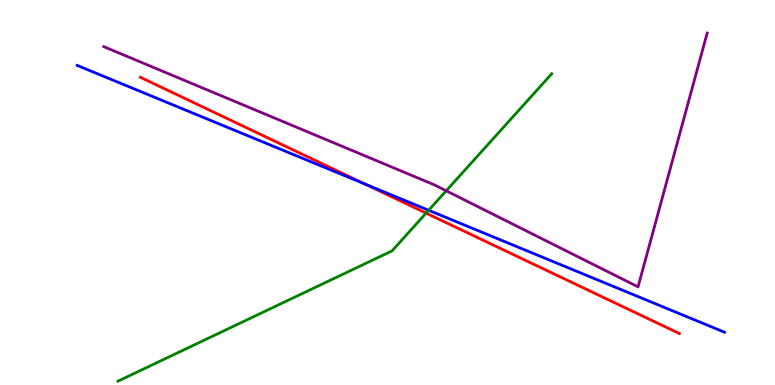[{'lines': ['blue', 'red'], 'intersections': [{'x': 4.7, 'y': 5.22}]}, {'lines': ['green', 'red'], 'intersections': [{'x': 5.5, 'y': 4.46}]}, {'lines': ['purple', 'red'], 'intersections': []}, {'lines': ['blue', 'green'], 'intersections': [{'x': 5.53, 'y': 4.54}]}, {'lines': ['blue', 'purple'], 'intersections': []}, {'lines': ['green', 'purple'], 'intersections': [{'x': 5.76, 'y': 5.04}]}]